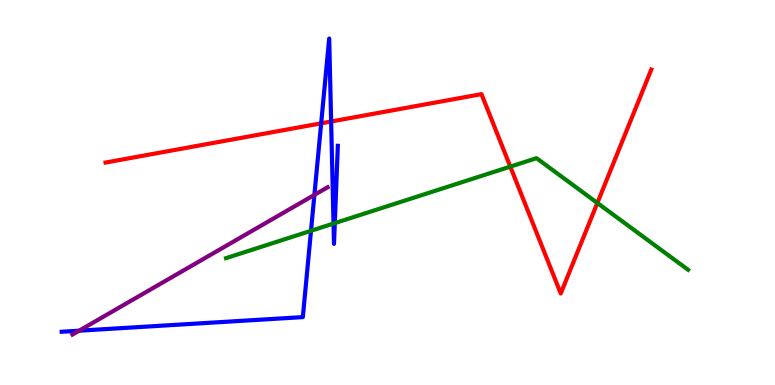[{'lines': ['blue', 'red'], 'intersections': [{'x': 4.14, 'y': 6.8}, {'x': 4.27, 'y': 6.84}]}, {'lines': ['green', 'red'], 'intersections': [{'x': 6.58, 'y': 5.67}, {'x': 7.71, 'y': 4.73}]}, {'lines': ['purple', 'red'], 'intersections': []}, {'lines': ['blue', 'green'], 'intersections': [{'x': 4.01, 'y': 4.01}, {'x': 4.3, 'y': 4.19}, {'x': 4.32, 'y': 4.2}]}, {'lines': ['blue', 'purple'], 'intersections': [{'x': 1.02, 'y': 1.41}, {'x': 4.06, 'y': 4.94}]}, {'lines': ['green', 'purple'], 'intersections': []}]